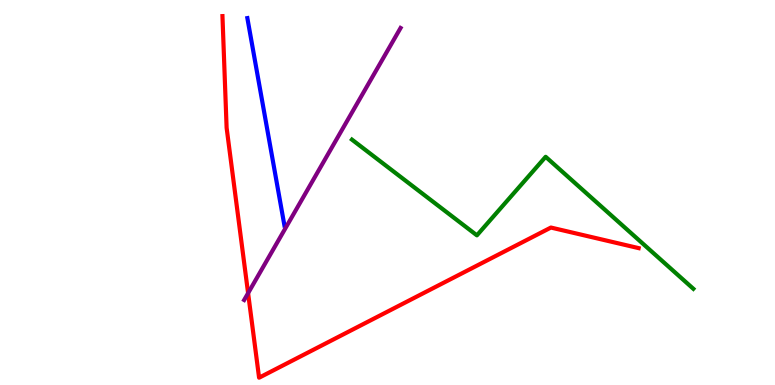[{'lines': ['blue', 'red'], 'intersections': []}, {'lines': ['green', 'red'], 'intersections': []}, {'lines': ['purple', 'red'], 'intersections': [{'x': 3.2, 'y': 2.39}]}, {'lines': ['blue', 'green'], 'intersections': []}, {'lines': ['blue', 'purple'], 'intersections': []}, {'lines': ['green', 'purple'], 'intersections': []}]